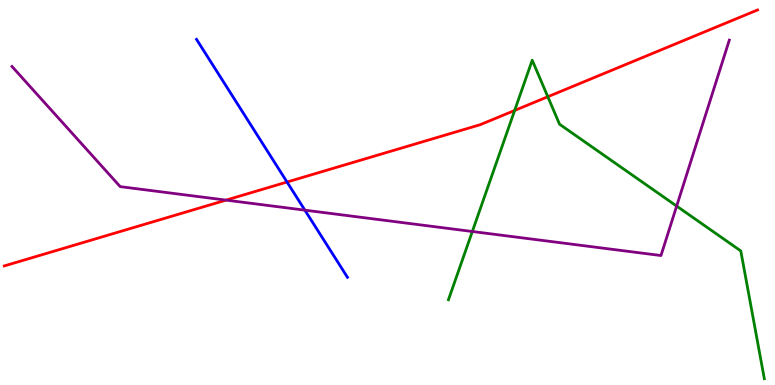[{'lines': ['blue', 'red'], 'intersections': [{'x': 3.7, 'y': 5.27}]}, {'lines': ['green', 'red'], 'intersections': [{'x': 6.64, 'y': 7.13}, {'x': 7.07, 'y': 7.49}]}, {'lines': ['purple', 'red'], 'intersections': [{'x': 2.92, 'y': 4.8}]}, {'lines': ['blue', 'green'], 'intersections': []}, {'lines': ['blue', 'purple'], 'intersections': [{'x': 3.93, 'y': 4.54}]}, {'lines': ['green', 'purple'], 'intersections': [{'x': 6.09, 'y': 3.99}, {'x': 8.73, 'y': 4.65}]}]